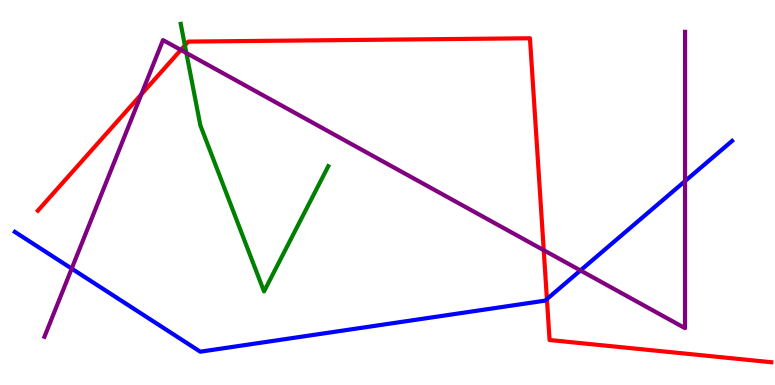[{'lines': ['blue', 'red'], 'intersections': [{'x': 7.06, 'y': 2.23}]}, {'lines': ['green', 'red'], 'intersections': [{'x': 2.39, 'y': 8.82}]}, {'lines': ['purple', 'red'], 'intersections': [{'x': 1.82, 'y': 7.55}, {'x': 2.33, 'y': 8.7}, {'x': 7.02, 'y': 3.5}]}, {'lines': ['blue', 'green'], 'intersections': []}, {'lines': ['blue', 'purple'], 'intersections': [{'x': 0.925, 'y': 3.02}, {'x': 7.49, 'y': 2.98}, {'x': 8.84, 'y': 5.3}]}, {'lines': ['green', 'purple'], 'intersections': [{'x': 2.4, 'y': 8.62}]}]